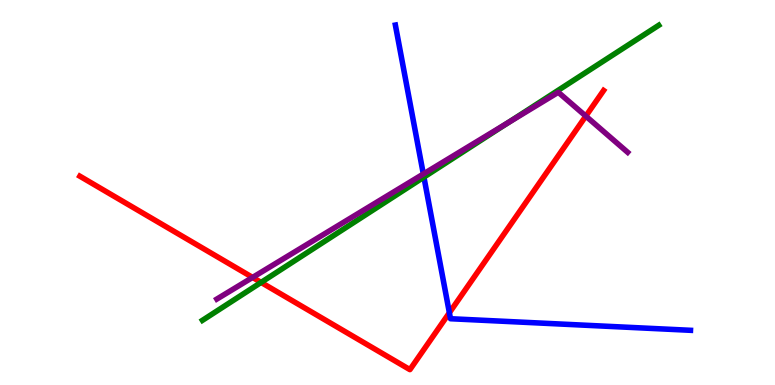[{'lines': ['blue', 'red'], 'intersections': [{'x': 5.8, 'y': 1.88}]}, {'lines': ['green', 'red'], 'intersections': [{'x': 3.37, 'y': 2.66}]}, {'lines': ['purple', 'red'], 'intersections': [{'x': 3.26, 'y': 2.79}, {'x': 7.56, 'y': 6.98}]}, {'lines': ['blue', 'green'], 'intersections': [{'x': 5.47, 'y': 5.4}]}, {'lines': ['blue', 'purple'], 'intersections': [{'x': 5.46, 'y': 5.48}]}, {'lines': ['green', 'purple'], 'intersections': [{'x': 6.56, 'y': 6.81}]}]